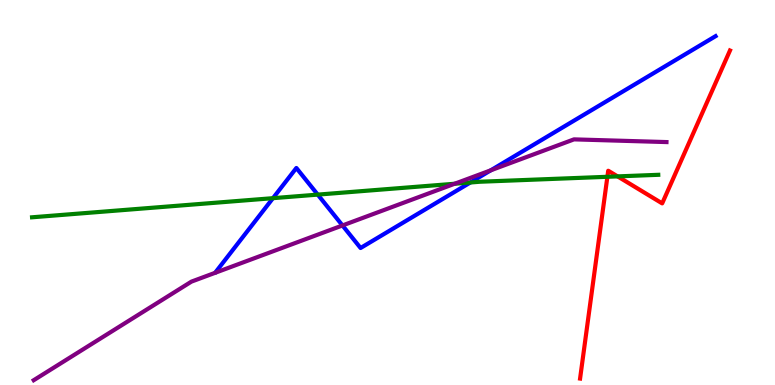[{'lines': ['blue', 'red'], 'intersections': []}, {'lines': ['green', 'red'], 'intersections': [{'x': 7.84, 'y': 5.41}, {'x': 7.97, 'y': 5.42}]}, {'lines': ['purple', 'red'], 'intersections': []}, {'lines': ['blue', 'green'], 'intersections': [{'x': 3.52, 'y': 4.85}, {'x': 4.1, 'y': 4.95}, {'x': 6.07, 'y': 5.26}]}, {'lines': ['blue', 'purple'], 'intersections': [{'x': 4.42, 'y': 4.14}, {'x': 6.33, 'y': 5.58}]}, {'lines': ['green', 'purple'], 'intersections': [{'x': 5.87, 'y': 5.23}]}]